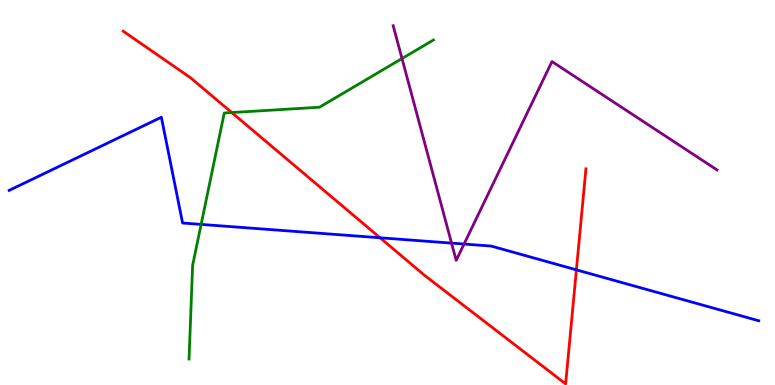[{'lines': ['blue', 'red'], 'intersections': [{'x': 4.9, 'y': 3.82}, {'x': 7.44, 'y': 2.99}]}, {'lines': ['green', 'red'], 'intersections': [{'x': 2.99, 'y': 7.08}]}, {'lines': ['purple', 'red'], 'intersections': []}, {'lines': ['blue', 'green'], 'intersections': [{'x': 2.6, 'y': 4.17}]}, {'lines': ['blue', 'purple'], 'intersections': [{'x': 5.83, 'y': 3.69}, {'x': 5.99, 'y': 3.66}]}, {'lines': ['green', 'purple'], 'intersections': [{'x': 5.19, 'y': 8.48}]}]